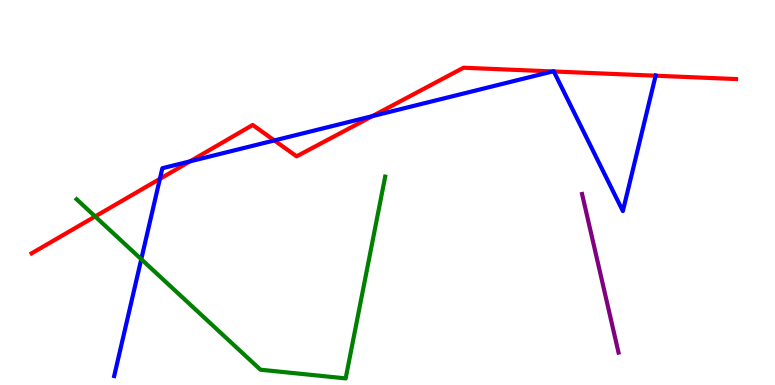[{'lines': ['blue', 'red'], 'intersections': [{'x': 2.06, 'y': 5.35}, {'x': 2.45, 'y': 5.81}, {'x': 3.54, 'y': 6.35}, {'x': 4.8, 'y': 6.98}, {'x': 7.13, 'y': 8.14}, {'x': 7.15, 'y': 8.14}, {'x': 8.46, 'y': 8.03}]}, {'lines': ['green', 'red'], 'intersections': [{'x': 1.23, 'y': 4.38}]}, {'lines': ['purple', 'red'], 'intersections': []}, {'lines': ['blue', 'green'], 'intersections': [{'x': 1.82, 'y': 3.27}]}, {'lines': ['blue', 'purple'], 'intersections': []}, {'lines': ['green', 'purple'], 'intersections': []}]